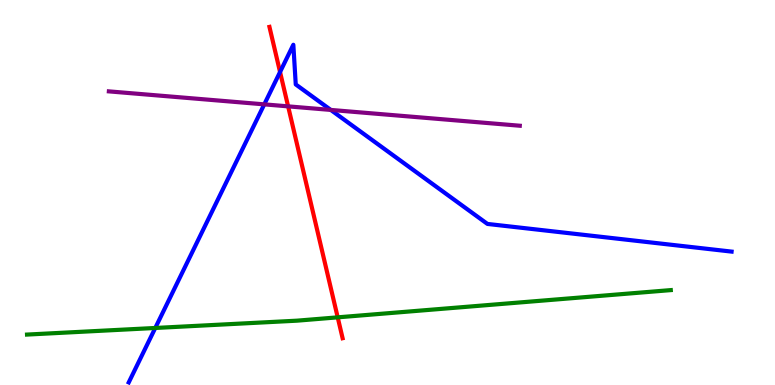[{'lines': ['blue', 'red'], 'intersections': [{'x': 3.61, 'y': 8.13}]}, {'lines': ['green', 'red'], 'intersections': [{'x': 4.36, 'y': 1.76}]}, {'lines': ['purple', 'red'], 'intersections': [{'x': 3.72, 'y': 7.24}]}, {'lines': ['blue', 'green'], 'intersections': [{'x': 2.0, 'y': 1.48}]}, {'lines': ['blue', 'purple'], 'intersections': [{'x': 3.41, 'y': 7.29}, {'x': 4.27, 'y': 7.14}]}, {'lines': ['green', 'purple'], 'intersections': []}]